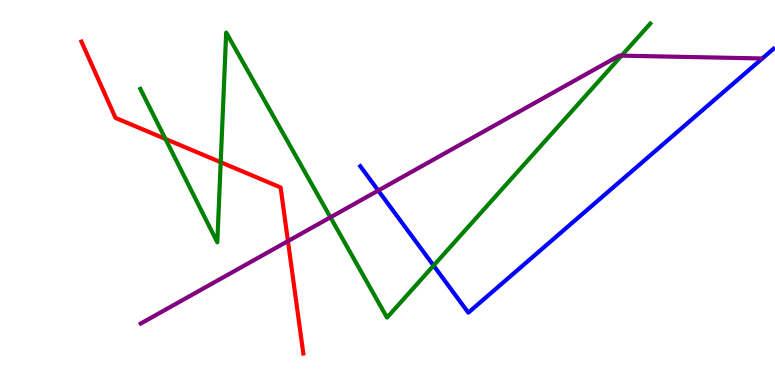[{'lines': ['blue', 'red'], 'intersections': []}, {'lines': ['green', 'red'], 'intersections': [{'x': 2.13, 'y': 6.39}, {'x': 2.85, 'y': 5.79}]}, {'lines': ['purple', 'red'], 'intersections': [{'x': 3.72, 'y': 3.74}]}, {'lines': ['blue', 'green'], 'intersections': [{'x': 5.59, 'y': 3.1}]}, {'lines': ['blue', 'purple'], 'intersections': [{'x': 4.88, 'y': 5.05}]}, {'lines': ['green', 'purple'], 'intersections': [{'x': 4.26, 'y': 4.36}, {'x': 8.02, 'y': 8.55}]}]